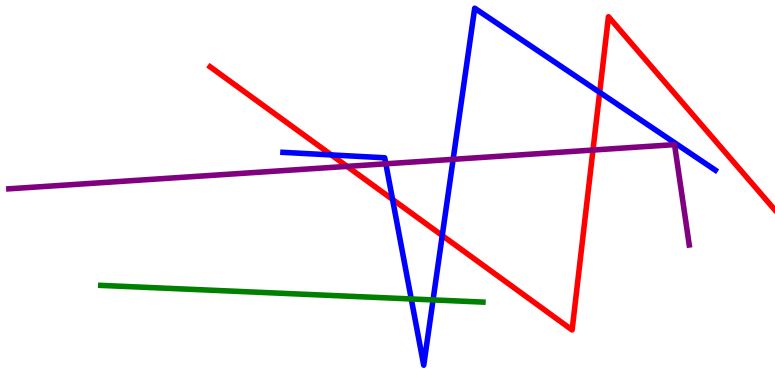[{'lines': ['blue', 'red'], 'intersections': [{'x': 4.28, 'y': 5.98}, {'x': 5.07, 'y': 4.82}, {'x': 5.71, 'y': 3.88}, {'x': 7.74, 'y': 7.6}]}, {'lines': ['green', 'red'], 'intersections': []}, {'lines': ['purple', 'red'], 'intersections': [{'x': 4.48, 'y': 5.68}, {'x': 7.65, 'y': 6.1}]}, {'lines': ['blue', 'green'], 'intersections': [{'x': 5.31, 'y': 2.23}, {'x': 5.59, 'y': 2.21}]}, {'lines': ['blue', 'purple'], 'intersections': [{'x': 4.98, 'y': 5.75}, {'x': 5.85, 'y': 5.86}]}, {'lines': ['green', 'purple'], 'intersections': []}]